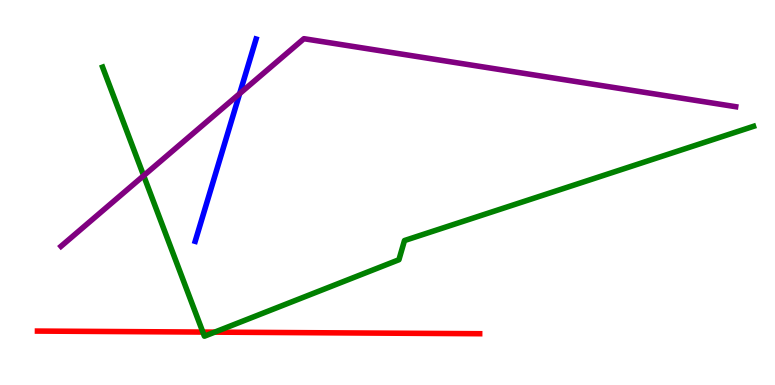[{'lines': ['blue', 'red'], 'intersections': []}, {'lines': ['green', 'red'], 'intersections': [{'x': 2.62, 'y': 1.37}, {'x': 2.77, 'y': 1.37}]}, {'lines': ['purple', 'red'], 'intersections': []}, {'lines': ['blue', 'green'], 'intersections': []}, {'lines': ['blue', 'purple'], 'intersections': [{'x': 3.09, 'y': 7.57}]}, {'lines': ['green', 'purple'], 'intersections': [{'x': 1.85, 'y': 5.44}]}]